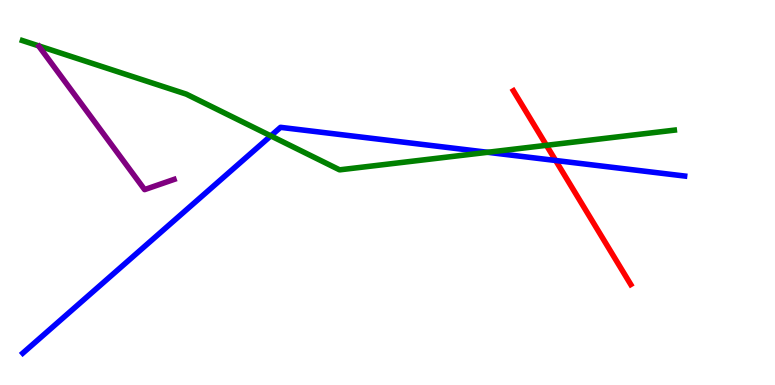[{'lines': ['blue', 'red'], 'intersections': [{'x': 7.17, 'y': 5.83}]}, {'lines': ['green', 'red'], 'intersections': [{'x': 7.05, 'y': 6.23}]}, {'lines': ['purple', 'red'], 'intersections': []}, {'lines': ['blue', 'green'], 'intersections': [{'x': 3.49, 'y': 6.47}, {'x': 6.29, 'y': 6.04}]}, {'lines': ['blue', 'purple'], 'intersections': []}, {'lines': ['green', 'purple'], 'intersections': []}]